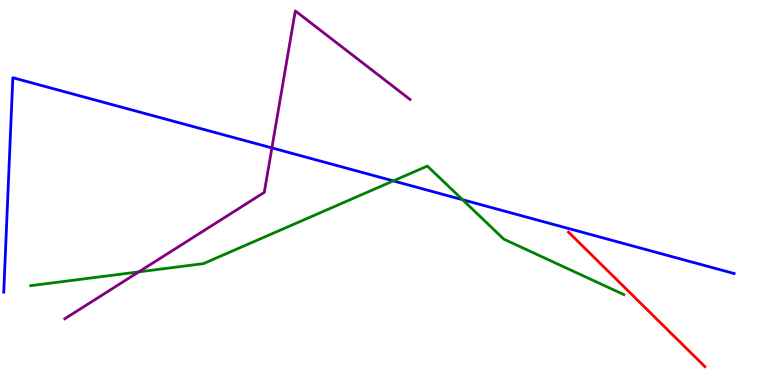[{'lines': ['blue', 'red'], 'intersections': []}, {'lines': ['green', 'red'], 'intersections': []}, {'lines': ['purple', 'red'], 'intersections': []}, {'lines': ['blue', 'green'], 'intersections': [{'x': 5.08, 'y': 5.3}, {'x': 5.97, 'y': 4.81}]}, {'lines': ['blue', 'purple'], 'intersections': [{'x': 3.51, 'y': 6.16}]}, {'lines': ['green', 'purple'], 'intersections': [{'x': 1.79, 'y': 2.94}]}]